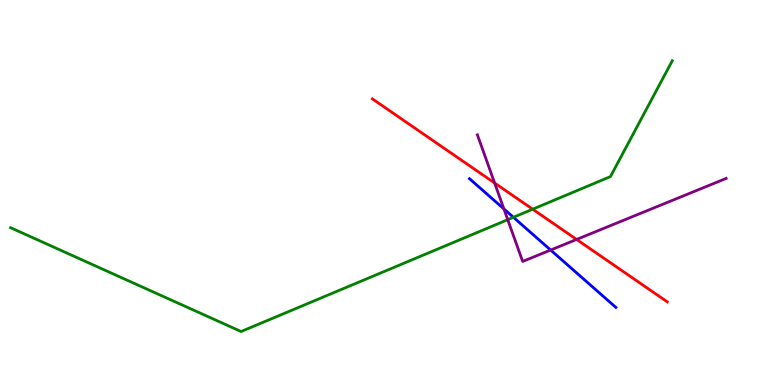[{'lines': ['blue', 'red'], 'intersections': []}, {'lines': ['green', 'red'], 'intersections': [{'x': 6.87, 'y': 4.57}]}, {'lines': ['purple', 'red'], 'intersections': [{'x': 6.38, 'y': 5.25}, {'x': 7.44, 'y': 3.78}]}, {'lines': ['blue', 'green'], 'intersections': [{'x': 6.62, 'y': 4.36}]}, {'lines': ['blue', 'purple'], 'intersections': [{'x': 6.5, 'y': 4.57}, {'x': 7.1, 'y': 3.51}]}, {'lines': ['green', 'purple'], 'intersections': [{'x': 6.55, 'y': 4.29}]}]